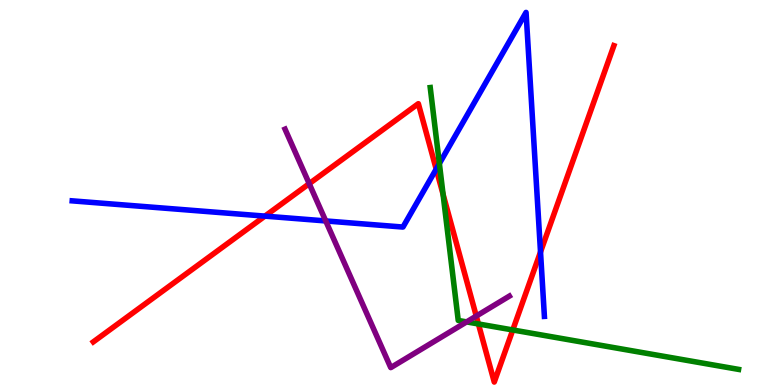[{'lines': ['blue', 'red'], 'intersections': [{'x': 3.42, 'y': 4.39}, {'x': 5.63, 'y': 5.61}, {'x': 6.97, 'y': 3.46}]}, {'lines': ['green', 'red'], 'intersections': [{'x': 5.72, 'y': 4.95}, {'x': 6.17, 'y': 1.59}, {'x': 6.62, 'y': 1.43}]}, {'lines': ['purple', 'red'], 'intersections': [{'x': 3.99, 'y': 5.23}, {'x': 6.15, 'y': 1.79}]}, {'lines': ['blue', 'green'], 'intersections': [{'x': 5.67, 'y': 5.75}]}, {'lines': ['blue', 'purple'], 'intersections': [{'x': 4.2, 'y': 4.26}]}, {'lines': ['green', 'purple'], 'intersections': [{'x': 6.02, 'y': 1.64}]}]